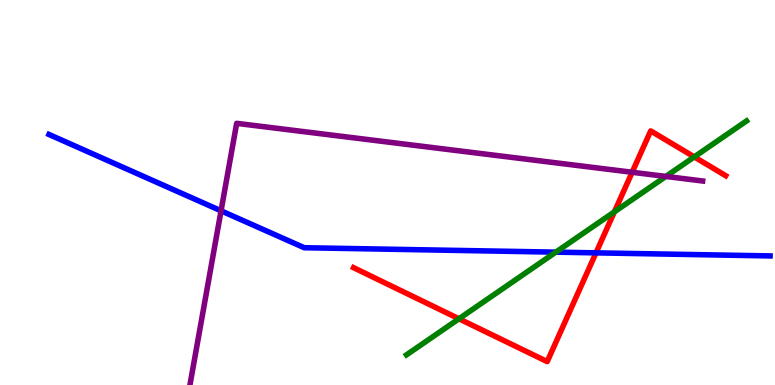[{'lines': ['blue', 'red'], 'intersections': [{'x': 7.69, 'y': 3.43}]}, {'lines': ['green', 'red'], 'intersections': [{'x': 5.92, 'y': 1.72}, {'x': 7.93, 'y': 4.5}, {'x': 8.96, 'y': 5.92}]}, {'lines': ['purple', 'red'], 'intersections': [{'x': 8.16, 'y': 5.53}]}, {'lines': ['blue', 'green'], 'intersections': [{'x': 7.17, 'y': 3.45}]}, {'lines': ['blue', 'purple'], 'intersections': [{'x': 2.85, 'y': 4.52}]}, {'lines': ['green', 'purple'], 'intersections': [{'x': 8.59, 'y': 5.42}]}]